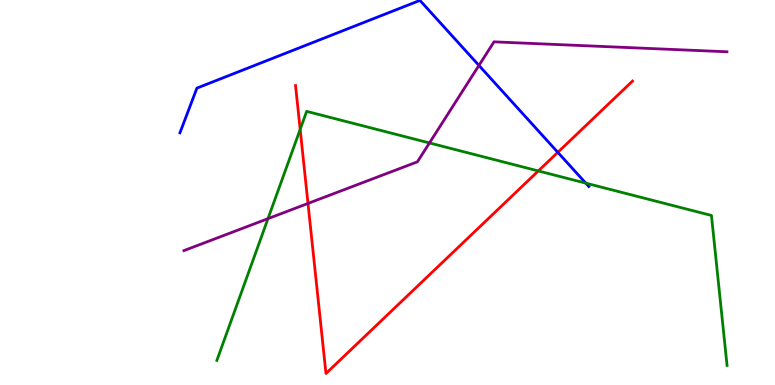[{'lines': ['blue', 'red'], 'intersections': [{'x': 7.2, 'y': 6.04}]}, {'lines': ['green', 'red'], 'intersections': [{'x': 3.87, 'y': 6.64}, {'x': 6.95, 'y': 5.56}]}, {'lines': ['purple', 'red'], 'intersections': [{'x': 3.97, 'y': 4.72}]}, {'lines': ['blue', 'green'], 'intersections': [{'x': 7.56, 'y': 5.24}]}, {'lines': ['blue', 'purple'], 'intersections': [{'x': 6.18, 'y': 8.3}]}, {'lines': ['green', 'purple'], 'intersections': [{'x': 3.46, 'y': 4.32}, {'x': 5.54, 'y': 6.29}]}]